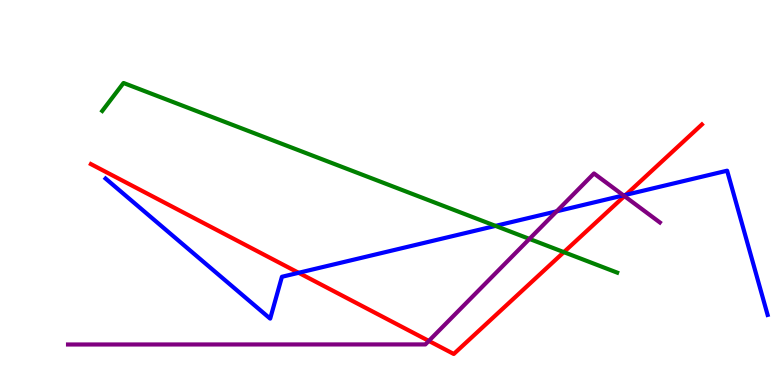[{'lines': ['blue', 'red'], 'intersections': [{'x': 3.85, 'y': 2.91}, {'x': 8.08, 'y': 4.94}]}, {'lines': ['green', 'red'], 'intersections': [{'x': 7.28, 'y': 3.45}]}, {'lines': ['purple', 'red'], 'intersections': [{'x': 5.53, 'y': 1.14}, {'x': 8.06, 'y': 4.91}]}, {'lines': ['blue', 'green'], 'intersections': [{'x': 6.39, 'y': 4.13}]}, {'lines': ['blue', 'purple'], 'intersections': [{'x': 7.18, 'y': 4.51}, {'x': 8.04, 'y': 4.92}]}, {'lines': ['green', 'purple'], 'intersections': [{'x': 6.83, 'y': 3.79}]}]